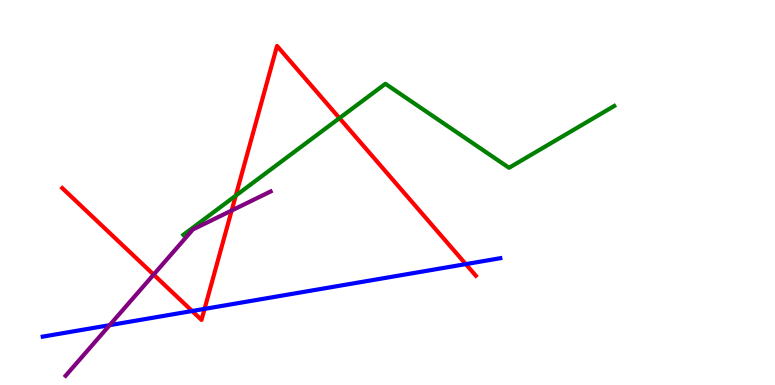[{'lines': ['blue', 'red'], 'intersections': [{'x': 2.48, 'y': 1.92}, {'x': 2.64, 'y': 1.98}, {'x': 6.01, 'y': 3.14}]}, {'lines': ['green', 'red'], 'intersections': [{'x': 3.04, 'y': 4.92}, {'x': 4.38, 'y': 6.93}]}, {'lines': ['purple', 'red'], 'intersections': [{'x': 1.98, 'y': 2.87}, {'x': 2.99, 'y': 4.53}]}, {'lines': ['blue', 'green'], 'intersections': []}, {'lines': ['blue', 'purple'], 'intersections': [{'x': 1.41, 'y': 1.55}]}, {'lines': ['green', 'purple'], 'intersections': []}]